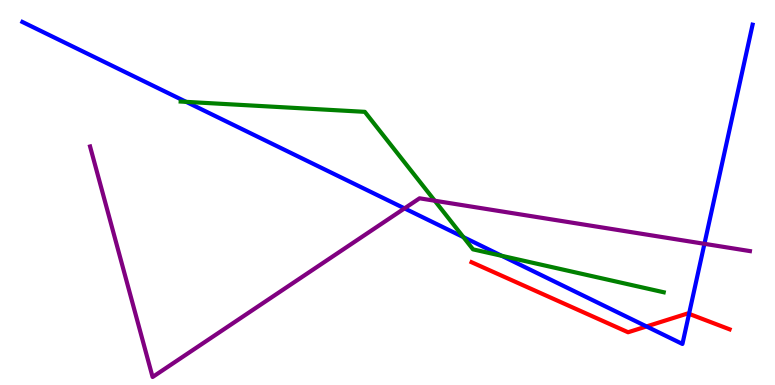[{'lines': ['blue', 'red'], 'intersections': [{'x': 8.34, 'y': 1.52}, {'x': 8.89, 'y': 1.85}]}, {'lines': ['green', 'red'], 'intersections': []}, {'lines': ['purple', 'red'], 'intersections': []}, {'lines': ['blue', 'green'], 'intersections': [{'x': 2.4, 'y': 7.35}, {'x': 5.98, 'y': 3.84}, {'x': 6.47, 'y': 3.36}]}, {'lines': ['blue', 'purple'], 'intersections': [{'x': 5.22, 'y': 4.59}, {'x': 9.09, 'y': 3.67}]}, {'lines': ['green', 'purple'], 'intersections': [{'x': 5.61, 'y': 4.79}]}]